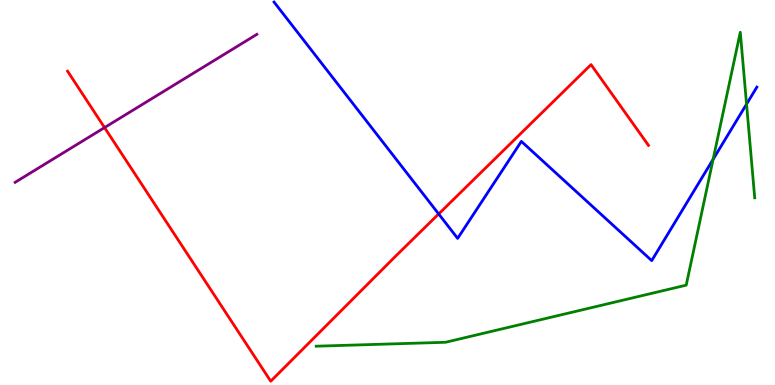[{'lines': ['blue', 'red'], 'intersections': [{'x': 5.66, 'y': 4.44}]}, {'lines': ['green', 'red'], 'intersections': []}, {'lines': ['purple', 'red'], 'intersections': [{'x': 1.35, 'y': 6.69}]}, {'lines': ['blue', 'green'], 'intersections': [{'x': 9.2, 'y': 5.86}, {'x': 9.63, 'y': 7.3}]}, {'lines': ['blue', 'purple'], 'intersections': []}, {'lines': ['green', 'purple'], 'intersections': []}]